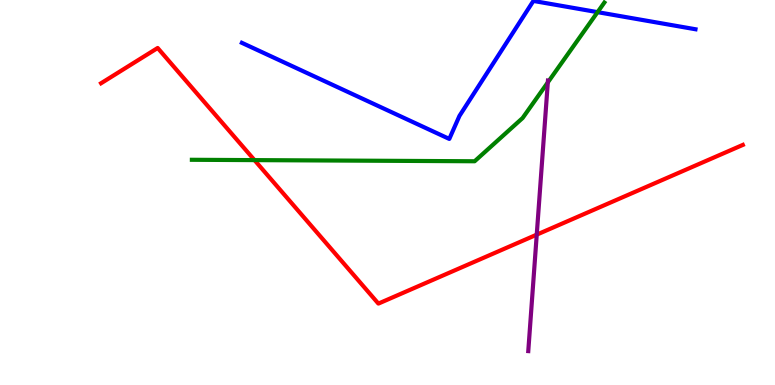[{'lines': ['blue', 'red'], 'intersections': []}, {'lines': ['green', 'red'], 'intersections': [{'x': 3.28, 'y': 5.84}]}, {'lines': ['purple', 'red'], 'intersections': [{'x': 6.93, 'y': 3.91}]}, {'lines': ['blue', 'green'], 'intersections': [{'x': 7.71, 'y': 9.68}]}, {'lines': ['blue', 'purple'], 'intersections': []}, {'lines': ['green', 'purple'], 'intersections': [{'x': 7.07, 'y': 7.86}]}]